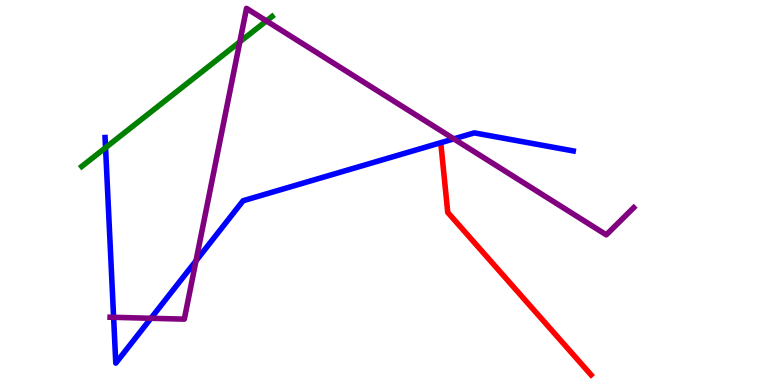[{'lines': ['blue', 'red'], 'intersections': []}, {'lines': ['green', 'red'], 'intersections': []}, {'lines': ['purple', 'red'], 'intersections': []}, {'lines': ['blue', 'green'], 'intersections': [{'x': 1.36, 'y': 6.16}]}, {'lines': ['blue', 'purple'], 'intersections': [{'x': 1.47, 'y': 1.76}, {'x': 1.95, 'y': 1.73}, {'x': 2.53, 'y': 3.22}, {'x': 5.86, 'y': 6.39}]}, {'lines': ['green', 'purple'], 'intersections': [{'x': 3.09, 'y': 8.91}, {'x': 3.44, 'y': 9.46}]}]